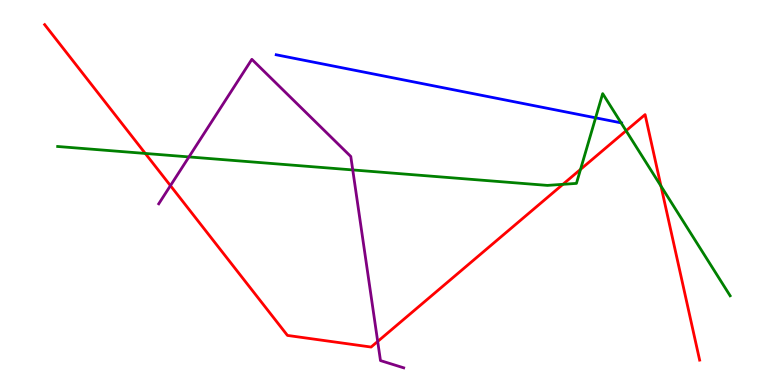[{'lines': ['blue', 'red'], 'intersections': []}, {'lines': ['green', 'red'], 'intersections': [{'x': 1.87, 'y': 6.01}, {'x': 7.26, 'y': 5.21}, {'x': 7.49, 'y': 5.6}, {'x': 8.08, 'y': 6.6}, {'x': 8.53, 'y': 5.17}]}, {'lines': ['purple', 'red'], 'intersections': [{'x': 2.2, 'y': 5.18}, {'x': 4.87, 'y': 1.13}]}, {'lines': ['blue', 'green'], 'intersections': [{'x': 7.69, 'y': 6.94}, {'x': 8.01, 'y': 6.81}]}, {'lines': ['blue', 'purple'], 'intersections': []}, {'lines': ['green', 'purple'], 'intersections': [{'x': 2.44, 'y': 5.92}, {'x': 4.55, 'y': 5.59}]}]